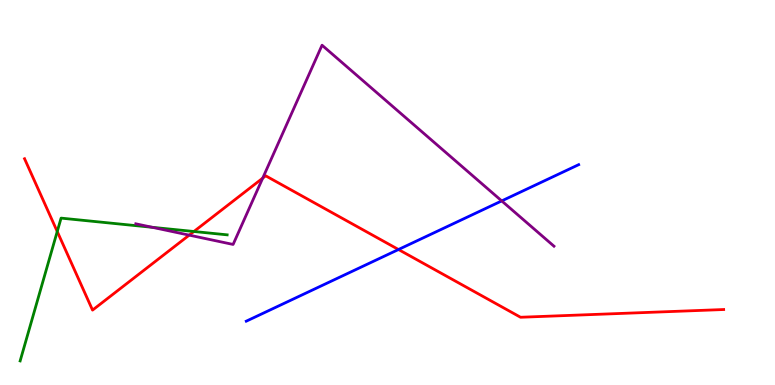[{'lines': ['blue', 'red'], 'intersections': [{'x': 5.14, 'y': 3.52}]}, {'lines': ['green', 'red'], 'intersections': [{'x': 0.739, 'y': 3.99}, {'x': 2.5, 'y': 3.99}]}, {'lines': ['purple', 'red'], 'intersections': [{'x': 2.44, 'y': 3.89}, {'x': 3.39, 'y': 5.37}]}, {'lines': ['blue', 'green'], 'intersections': []}, {'lines': ['blue', 'purple'], 'intersections': [{'x': 6.47, 'y': 4.78}]}, {'lines': ['green', 'purple'], 'intersections': [{'x': 1.97, 'y': 4.1}]}]